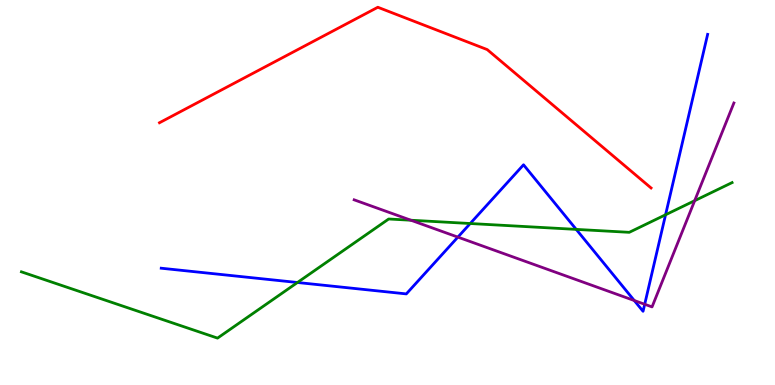[{'lines': ['blue', 'red'], 'intersections': []}, {'lines': ['green', 'red'], 'intersections': []}, {'lines': ['purple', 'red'], 'intersections': []}, {'lines': ['blue', 'green'], 'intersections': [{'x': 3.84, 'y': 2.66}, {'x': 6.07, 'y': 4.19}, {'x': 7.44, 'y': 4.04}, {'x': 8.59, 'y': 4.42}]}, {'lines': ['blue', 'purple'], 'intersections': [{'x': 5.91, 'y': 3.84}, {'x': 8.18, 'y': 2.19}, {'x': 8.32, 'y': 2.1}]}, {'lines': ['green', 'purple'], 'intersections': [{'x': 5.3, 'y': 4.28}, {'x': 8.96, 'y': 4.79}]}]